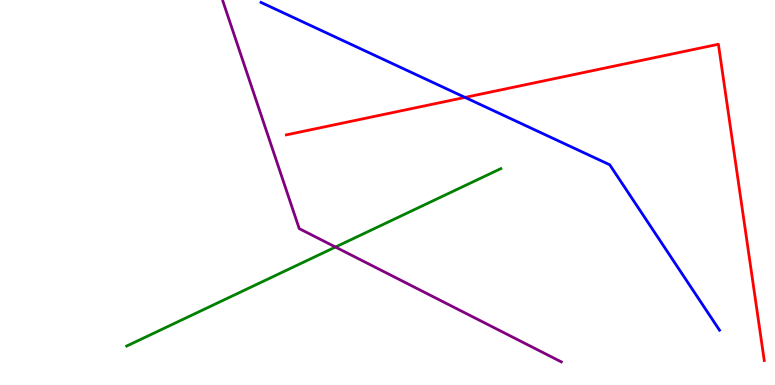[{'lines': ['blue', 'red'], 'intersections': [{'x': 6.0, 'y': 7.47}]}, {'lines': ['green', 'red'], 'intersections': []}, {'lines': ['purple', 'red'], 'intersections': []}, {'lines': ['blue', 'green'], 'intersections': []}, {'lines': ['blue', 'purple'], 'intersections': []}, {'lines': ['green', 'purple'], 'intersections': [{'x': 4.33, 'y': 3.58}]}]